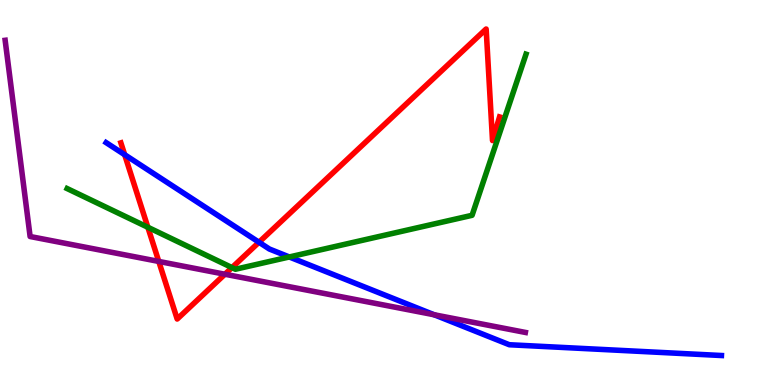[{'lines': ['blue', 'red'], 'intersections': [{'x': 1.61, 'y': 5.98}, {'x': 3.34, 'y': 3.71}]}, {'lines': ['green', 'red'], 'intersections': [{'x': 1.91, 'y': 4.1}, {'x': 2.99, 'y': 3.05}]}, {'lines': ['purple', 'red'], 'intersections': [{'x': 2.05, 'y': 3.21}, {'x': 2.9, 'y': 2.88}]}, {'lines': ['blue', 'green'], 'intersections': [{'x': 3.73, 'y': 3.33}]}, {'lines': ['blue', 'purple'], 'intersections': [{'x': 5.6, 'y': 1.82}]}, {'lines': ['green', 'purple'], 'intersections': []}]